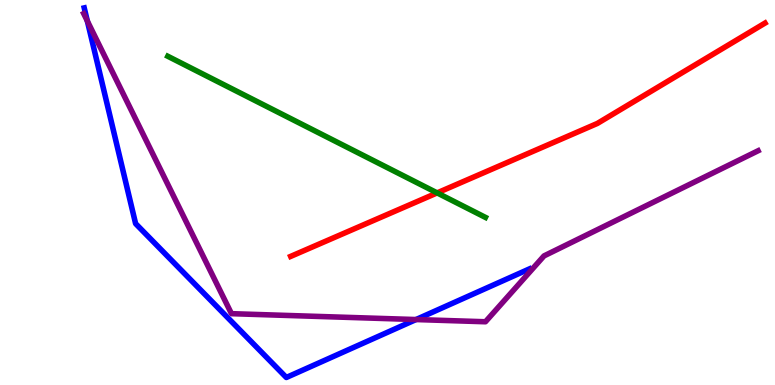[{'lines': ['blue', 'red'], 'intersections': []}, {'lines': ['green', 'red'], 'intersections': [{'x': 5.64, 'y': 4.99}]}, {'lines': ['purple', 'red'], 'intersections': []}, {'lines': ['blue', 'green'], 'intersections': []}, {'lines': ['blue', 'purple'], 'intersections': [{'x': 1.13, 'y': 9.45}, {'x': 5.37, 'y': 1.7}]}, {'lines': ['green', 'purple'], 'intersections': []}]